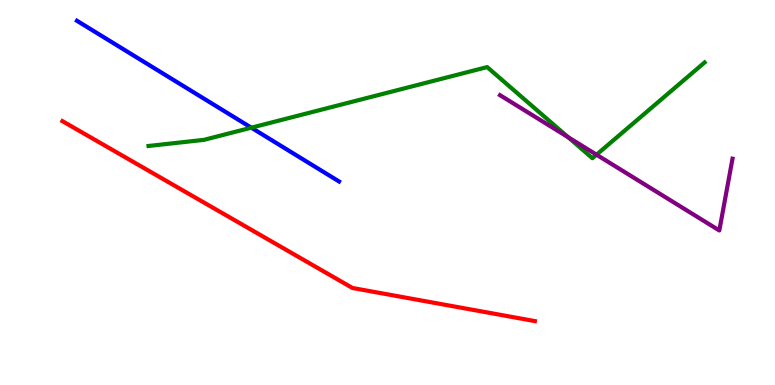[{'lines': ['blue', 'red'], 'intersections': []}, {'lines': ['green', 'red'], 'intersections': []}, {'lines': ['purple', 'red'], 'intersections': []}, {'lines': ['blue', 'green'], 'intersections': [{'x': 3.24, 'y': 6.68}]}, {'lines': ['blue', 'purple'], 'intersections': []}, {'lines': ['green', 'purple'], 'intersections': [{'x': 7.33, 'y': 6.44}, {'x': 7.7, 'y': 5.98}]}]